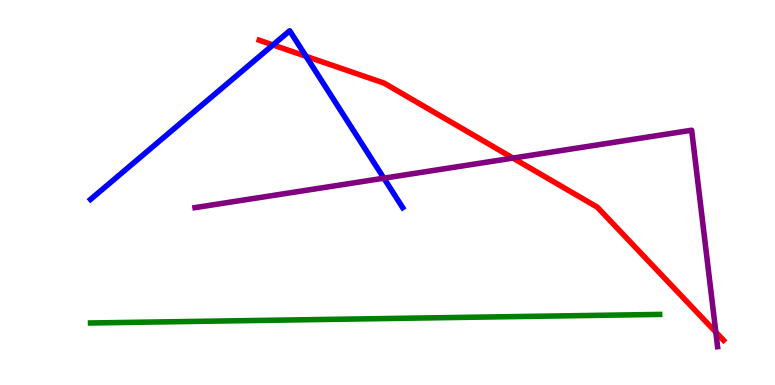[{'lines': ['blue', 'red'], 'intersections': [{'x': 3.52, 'y': 8.83}, {'x': 3.95, 'y': 8.54}]}, {'lines': ['green', 'red'], 'intersections': []}, {'lines': ['purple', 'red'], 'intersections': [{'x': 6.62, 'y': 5.89}, {'x': 9.24, 'y': 1.37}]}, {'lines': ['blue', 'green'], 'intersections': []}, {'lines': ['blue', 'purple'], 'intersections': [{'x': 4.95, 'y': 5.37}]}, {'lines': ['green', 'purple'], 'intersections': []}]